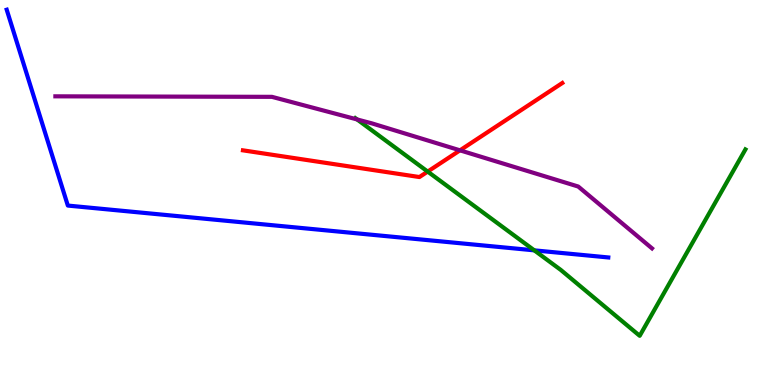[{'lines': ['blue', 'red'], 'intersections': []}, {'lines': ['green', 'red'], 'intersections': [{'x': 5.52, 'y': 5.54}]}, {'lines': ['purple', 'red'], 'intersections': [{'x': 5.94, 'y': 6.1}]}, {'lines': ['blue', 'green'], 'intersections': [{'x': 6.89, 'y': 3.5}]}, {'lines': ['blue', 'purple'], 'intersections': []}, {'lines': ['green', 'purple'], 'intersections': [{'x': 4.61, 'y': 6.9}]}]